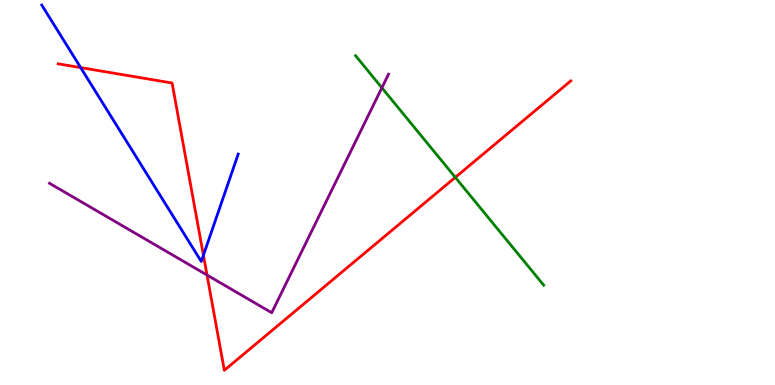[{'lines': ['blue', 'red'], 'intersections': [{'x': 1.04, 'y': 8.24}, {'x': 2.62, 'y': 3.37}]}, {'lines': ['green', 'red'], 'intersections': [{'x': 5.87, 'y': 5.39}]}, {'lines': ['purple', 'red'], 'intersections': [{'x': 2.67, 'y': 2.86}]}, {'lines': ['blue', 'green'], 'intersections': []}, {'lines': ['blue', 'purple'], 'intersections': []}, {'lines': ['green', 'purple'], 'intersections': [{'x': 4.93, 'y': 7.72}]}]